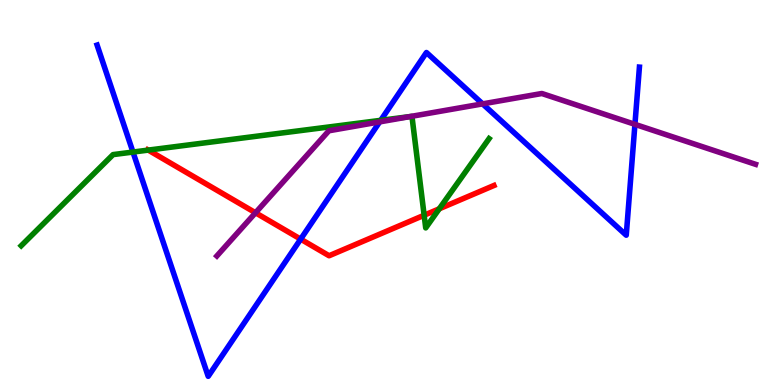[{'lines': ['blue', 'red'], 'intersections': [{'x': 3.88, 'y': 3.79}]}, {'lines': ['green', 'red'], 'intersections': [{'x': 1.91, 'y': 6.1}, {'x': 5.47, 'y': 4.41}, {'x': 5.67, 'y': 4.58}]}, {'lines': ['purple', 'red'], 'intersections': [{'x': 3.3, 'y': 4.47}]}, {'lines': ['blue', 'green'], 'intersections': [{'x': 1.72, 'y': 6.05}, {'x': 4.91, 'y': 6.87}]}, {'lines': ['blue', 'purple'], 'intersections': [{'x': 4.9, 'y': 6.83}, {'x': 6.23, 'y': 7.3}, {'x': 8.19, 'y': 6.77}]}, {'lines': ['green', 'purple'], 'intersections': [{'x': 5.29, 'y': 6.97}]}]